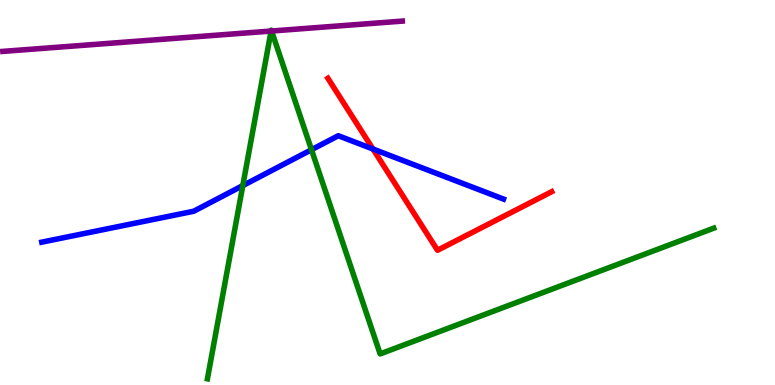[{'lines': ['blue', 'red'], 'intersections': [{'x': 4.81, 'y': 6.13}]}, {'lines': ['green', 'red'], 'intersections': []}, {'lines': ['purple', 'red'], 'intersections': []}, {'lines': ['blue', 'green'], 'intersections': [{'x': 3.13, 'y': 5.18}, {'x': 4.02, 'y': 6.11}]}, {'lines': ['blue', 'purple'], 'intersections': []}, {'lines': ['green', 'purple'], 'intersections': [{'x': 3.5, 'y': 9.19}, {'x': 3.5, 'y': 9.19}]}]